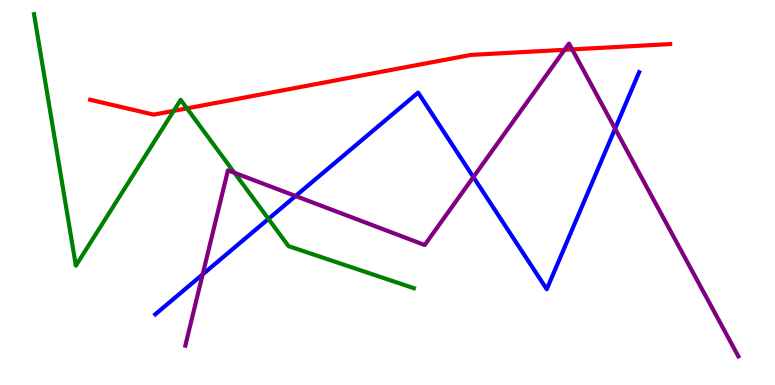[{'lines': ['blue', 'red'], 'intersections': []}, {'lines': ['green', 'red'], 'intersections': [{'x': 2.24, 'y': 7.12}, {'x': 2.41, 'y': 7.18}]}, {'lines': ['purple', 'red'], 'intersections': [{'x': 7.28, 'y': 8.71}, {'x': 7.38, 'y': 8.72}]}, {'lines': ['blue', 'green'], 'intersections': [{'x': 3.46, 'y': 4.31}]}, {'lines': ['blue', 'purple'], 'intersections': [{'x': 2.61, 'y': 2.87}, {'x': 3.81, 'y': 4.91}, {'x': 6.11, 'y': 5.4}, {'x': 7.94, 'y': 6.66}]}, {'lines': ['green', 'purple'], 'intersections': [{'x': 3.03, 'y': 5.51}]}]